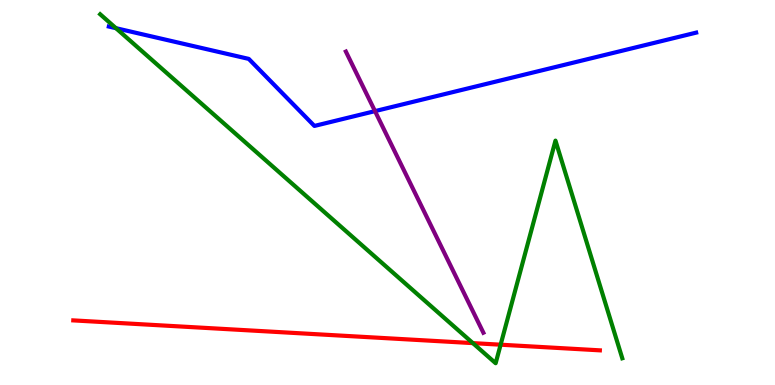[{'lines': ['blue', 'red'], 'intersections': []}, {'lines': ['green', 'red'], 'intersections': [{'x': 6.1, 'y': 1.09}, {'x': 6.46, 'y': 1.05}]}, {'lines': ['purple', 'red'], 'intersections': []}, {'lines': ['blue', 'green'], 'intersections': [{'x': 1.5, 'y': 9.27}]}, {'lines': ['blue', 'purple'], 'intersections': [{'x': 4.84, 'y': 7.11}]}, {'lines': ['green', 'purple'], 'intersections': []}]